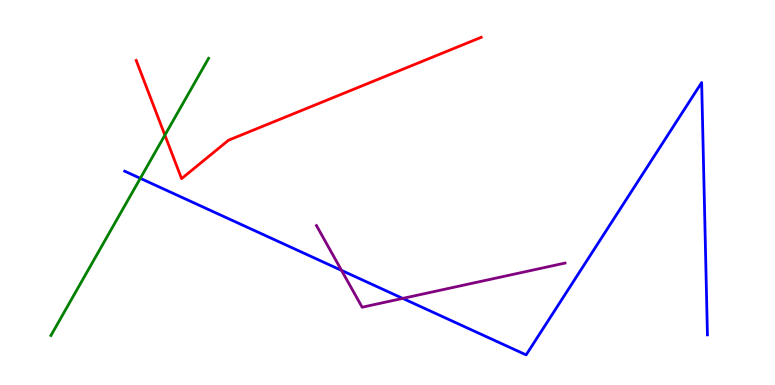[{'lines': ['blue', 'red'], 'intersections': []}, {'lines': ['green', 'red'], 'intersections': [{'x': 2.13, 'y': 6.49}]}, {'lines': ['purple', 'red'], 'intersections': []}, {'lines': ['blue', 'green'], 'intersections': [{'x': 1.81, 'y': 5.37}]}, {'lines': ['blue', 'purple'], 'intersections': [{'x': 4.41, 'y': 2.98}, {'x': 5.2, 'y': 2.25}]}, {'lines': ['green', 'purple'], 'intersections': []}]